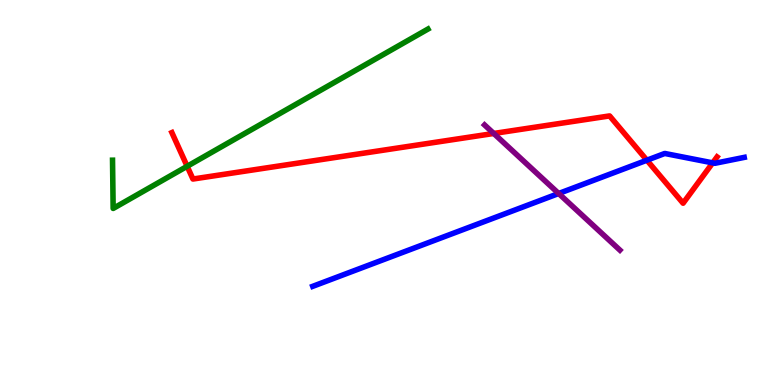[{'lines': ['blue', 'red'], 'intersections': [{'x': 8.35, 'y': 5.84}, {'x': 9.2, 'y': 5.77}]}, {'lines': ['green', 'red'], 'intersections': [{'x': 2.42, 'y': 5.68}]}, {'lines': ['purple', 'red'], 'intersections': [{'x': 6.37, 'y': 6.53}]}, {'lines': ['blue', 'green'], 'intersections': []}, {'lines': ['blue', 'purple'], 'intersections': [{'x': 7.21, 'y': 4.97}]}, {'lines': ['green', 'purple'], 'intersections': []}]